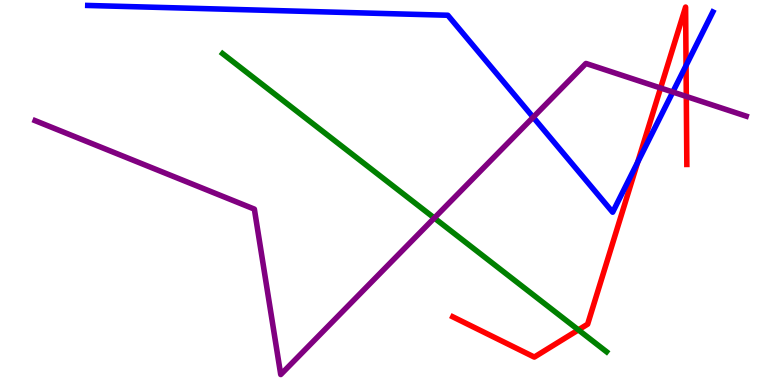[{'lines': ['blue', 'red'], 'intersections': [{'x': 8.23, 'y': 5.79}, {'x': 8.85, 'y': 8.3}]}, {'lines': ['green', 'red'], 'intersections': [{'x': 7.46, 'y': 1.43}]}, {'lines': ['purple', 'red'], 'intersections': [{'x': 8.52, 'y': 7.71}, {'x': 8.86, 'y': 7.49}]}, {'lines': ['blue', 'green'], 'intersections': []}, {'lines': ['blue', 'purple'], 'intersections': [{'x': 6.88, 'y': 6.95}, {'x': 8.68, 'y': 7.61}]}, {'lines': ['green', 'purple'], 'intersections': [{'x': 5.6, 'y': 4.34}]}]